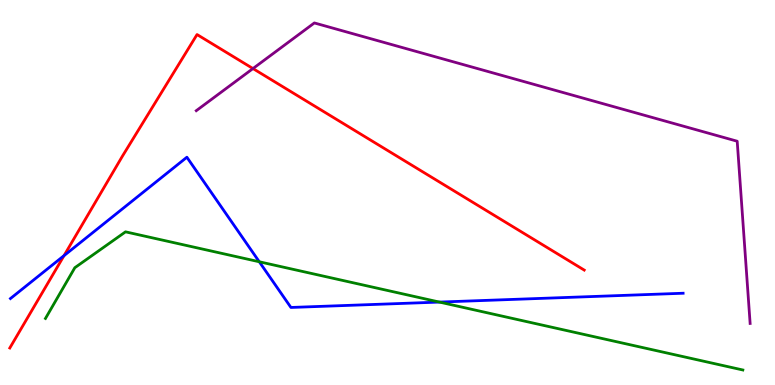[{'lines': ['blue', 'red'], 'intersections': [{'x': 0.826, 'y': 3.36}]}, {'lines': ['green', 'red'], 'intersections': []}, {'lines': ['purple', 'red'], 'intersections': [{'x': 3.26, 'y': 8.22}]}, {'lines': ['blue', 'green'], 'intersections': [{'x': 3.35, 'y': 3.2}, {'x': 5.67, 'y': 2.15}]}, {'lines': ['blue', 'purple'], 'intersections': []}, {'lines': ['green', 'purple'], 'intersections': []}]